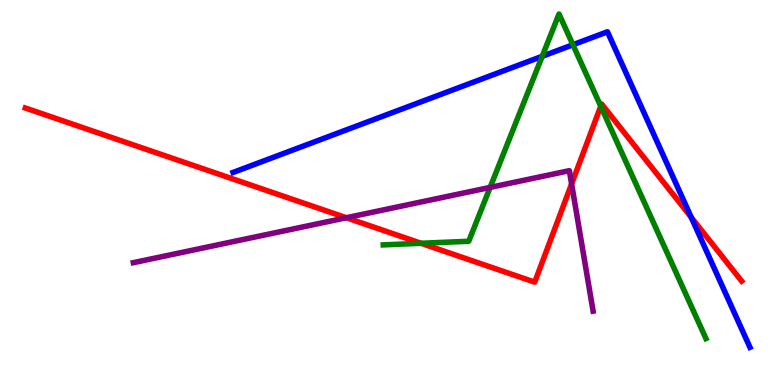[{'lines': ['blue', 'red'], 'intersections': [{'x': 8.92, 'y': 4.35}]}, {'lines': ['green', 'red'], 'intersections': [{'x': 5.43, 'y': 3.68}, {'x': 7.75, 'y': 7.24}]}, {'lines': ['purple', 'red'], 'intersections': [{'x': 4.47, 'y': 4.34}, {'x': 7.38, 'y': 5.22}]}, {'lines': ['blue', 'green'], 'intersections': [{'x': 7.0, 'y': 8.54}, {'x': 7.39, 'y': 8.84}]}, {'lines': ['blue', 'purple'], 'intersections': []}, {'lines': ['green', 'purple'], 'intersections': [{'x': 6.32, 'y': 5.13}]}]